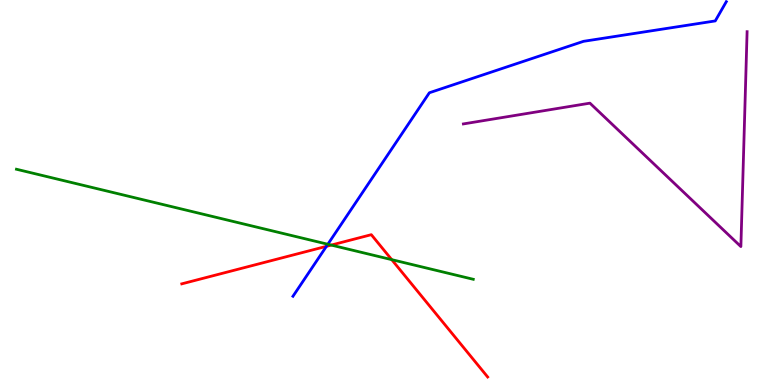[{'lines': ['blue', 'red'], 'intersections': [{'x': 4.21, 'y': 3.6}]}, {'lines': ['green', 'red'], 'intersections': [{'x': 4.27, 'y': 3.63}, {'x': 5.05, 'y': 3.26}]}, {'lines': ['purple', 'red'], 'intersections': []}, {'lines': ['blue', 'green'], 'intersections': [{'x': 4.23, 'y': 3.66}]}, {'lines': ['blue', 'purple'], 'intersections': []}, {'lines': ['green', 'purple'], 'intersections': []}]